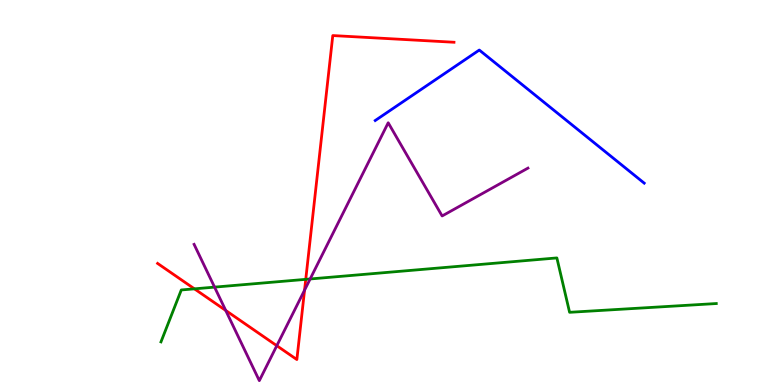[{'lines': ['blue', 'red'], 'intersections': []}, {'lines': ['green', 'red'], 'intersections': [{'x': 2.51, 'y': 2.5}, {'x': 3.95, 'y': 2.74}]}, {'lines': ['purple', 'red'], 'intersections': [{'x': 2.91, 'y': 1.94}, {'x': 3.57, 'y': 1.02}, {'x': 3.93, 'y': 2.46}]}, {'lines': ['blue', 'green'], 'intersections': []}, {'lines': ['blue', 'purple'], 'intersections': []}, {'lines': ['green', 'purple'], 'intersections': [{'x': 2.77, 'y': 2.54}, {'x': 4.0, 'y': 2.75}]}]